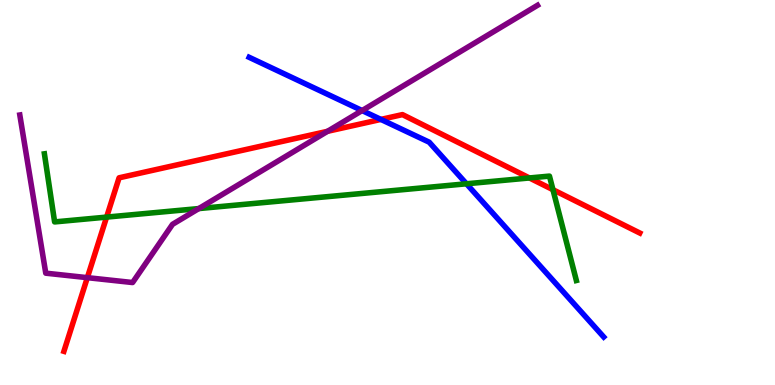[{'lines': ['blue', 'red'], 'intersections': [{'x': 4.91, 'y': 6.9}]}, {'lines': ['green', 'red'], 'intersections': [{'x': 1.38, 'y': 4.36}, {'x': 6.83, 'y': 5.38}, {'x': 7.13, 'y': 5.07}]}, {'lines': ['purple', 'red'], 'intersections': [{'x': 1.13, 'y': 2.79}, {'x': 4.23, 'y': 6.59}]}, {'lines': ['blue', 'green'], 'intersections': [{'x': 6.02, 'y': 5.23}]}, {'lines': ['blue', 'purple'], 'intersections': [{'x': 4.67, 'y': 7.13}]}, {'lines': ['green', 'purple'], 'intersections': [{'x': 2.57, 'y': 4.58}]}]